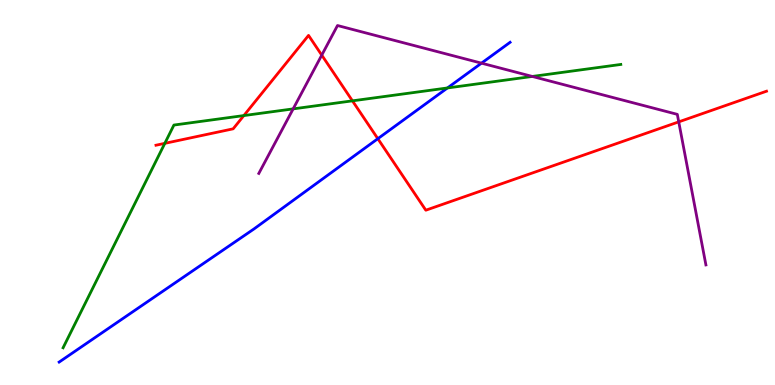[{'lines': ['blue', 'red'], 'intersections': [{'x': 4.88, 'y': 6.4}]}, {'lines': ['green', 'red'], 'intersections': [{'x': 2.13, 'y': 6.28}, {'x': 3.15, 'y': 7.0}, {'x': 4.55, 'y': 7.38}]}, {'lines': ['purple', 'red'], 'intersections': [{'x': 4.15, 'y': 8.57}, {'x': 8.76, 'y': 6.83}]}, {'lines': ['blue', 'green'], 'intersections': [{'x': 5.77, 'y': 7.72}]}, {'lines': ['blue', 'purple'], 'intersections': [{'x': 6.21, 'y': 8.36}]}, {'lines': ['green', 'purple'], 'intersections': [{'x': 3.78, 'y': 7.17}, {'x': 6.87, 'y': 8.01}]}]